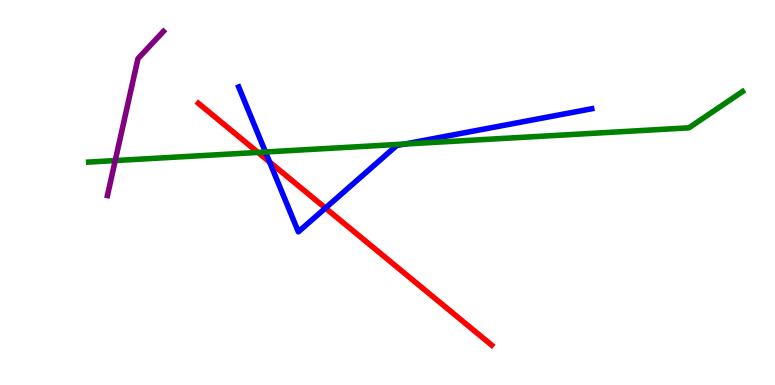[{'lines': ['blue', 'red'], 'intersections': [{'x': 3.48, 'y': 5.79}, {'x': 4.2, 'y': 4.6}]}, {'lines': ['green', 'red'], 'intersections': [{'x': 3.33, 'y': 6.04}]}, {'lines': ['purple', 'red'], 'intersections': []}, {'lines': ['blue', 'green'], 'intersections': [{'x': 3.43, 'y': 6.05}, {'x': 5.22, 'y': 6.26}]}, {'lines': ['blue', 'purple'], 'intersections': []}, {'lines': ['green', 'purple'], 'intersections': [{'x': 1.49, 'y': 5.83}]}]